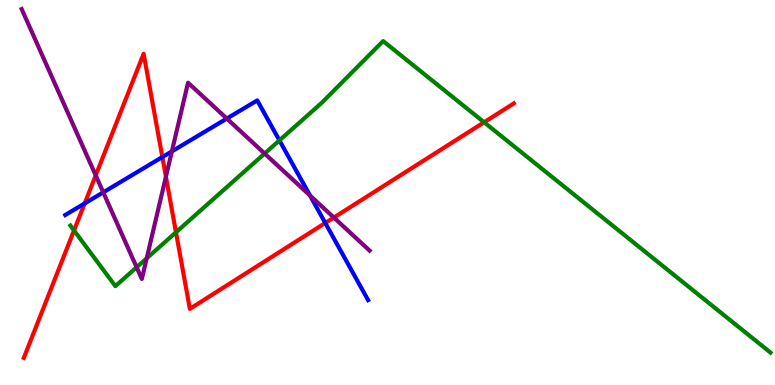[{'lines': ['blue', 'red'], 'intersections': [{'x': 1.09, 'y': 4.72}, {'x': 2.09, 'y': 5.92}, {'x': 4.2, 'y': 4.21}]}, {'lines': ['green', 'red'], 'intersections': [{'x': 0.955, 'y': 4.01}, {'x': 2.27, 'y': 3.97}, {'x': 6.25, 'y': 6.82}]}, {'lines': ['purple', 'red'], 'intersections': [{'x': 1.24, 'y': 5.44}, {'x': 2.14, 'y': 5.41}, {'x': 4.31, 'y': 4.35}]}, {'lines': ['blue', 'green'], 'intersections': [{'x': 3.61, 'y': 6.35}]}, {'lines': ['blue', 'purple'], 'intersections': [{'x': 1.33, 'y': 5.0}, {'x': 2.22, 'y': 6.07}, {'x': 2.93, 'y': 6.92}, {'x': 4.0, 'y': 4.92}]}, {'lines': ['green', 'purple'], 'intersections': [{'x': 1.76, 'y': 3.06}, {'x': 1.89, 'y': 3.29}, {'x': 3.41, 'y': 6.01}]}]